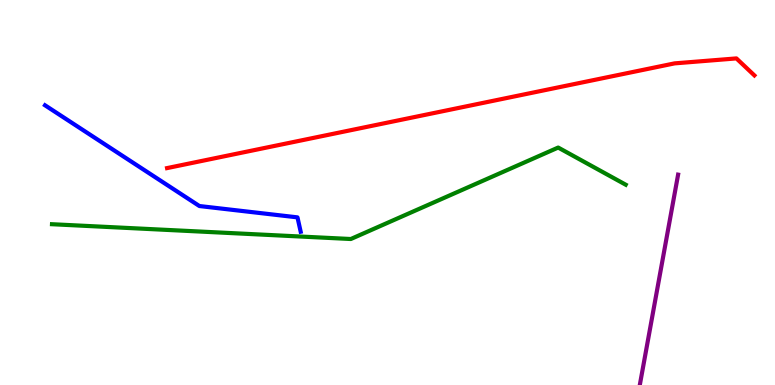[{'lines': ['blue', 'red'], 'intersections': []}, {'lines': ['green', 'red'], 'intersections': []}, {'lines': ['purple', 'red'], 'intersections': []}, {'lines': ['blue', 'green'], 'intersections': []}, {'lines': ['blue', 'purple'], 'intersections': []}, {'lines': ['green', 'purple'], 'intersections': []}]